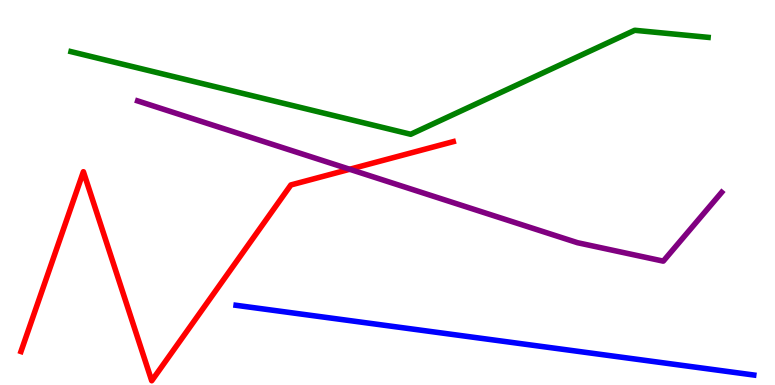[{'lines': ['blue', 'red'], 'intersections': []}, {'lines': ['green', 'red'], 'intersections': []}, {'lines': ['purple', 'red'], 'intersections': [{'x': 4.51, 'y': 5.6}]}, {'lines': ['blue', 'green'], 'intersections': []}, {'lines': ['blue', 'purple'], 'intersections': []}, {'lines': ['green', 'purple'], 'intersections': []}]